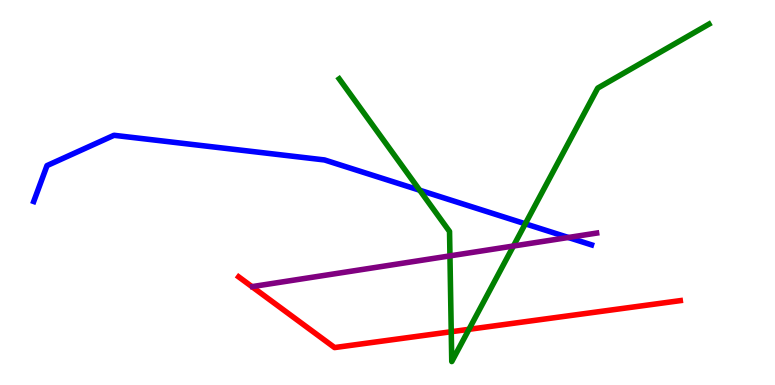[{'lines': ['blue', 'red'], 'intersections': []}, {'lines': ['green', 'red'], 'intersections': [{'x': 5.82, 'y': 1.38}, {'x': 6.05, 'y': 1.45}]}, {'lines': ['purple', 'red'], 'intersections': []}, {'lines': ['blue', 'green'], 'intersections': [{'x': 5.42, 'y': 5.06}, {'x': 6.78, 'y': 4.19}]}, {'lines': ['blue', 'purple'], 'intersections': [{'x': 7.33, 'y': 3.83}]}, {'lines': ['green', 'purple'], 'intersections': [{'x': 5.81, 'y': 3.35}, {'x': 6.63, 'y': 3.61}]}]